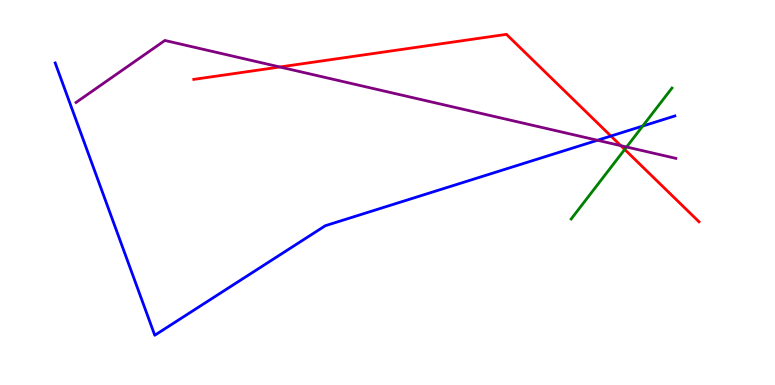[{'lines': ['blue', 'red'], 'intersections': [{'x': 7.88, 'y': 6.47}]}, {'lines': ['green', 'red'], 'intersections': [{'x': 8.06, 'y': 6.12}]}, {'lines': ['purple', 'red'], 'intersections': [{'x': 3.61, 'y': 8.26}, {'x': 8.01, 'y': 6.22}]}, {'lines': ['blue', 'green'], 'intersections': [{'x': 8.29, 'y': 6.73}]}, {'lines': ['blue', 'purple'], 'intersections': [{'x': 7.71, 'y': 6.36}]}, {'lines': ['green', 'purple'], 'intersections': [{'x': 8.09, 'y': 6.18}]}]